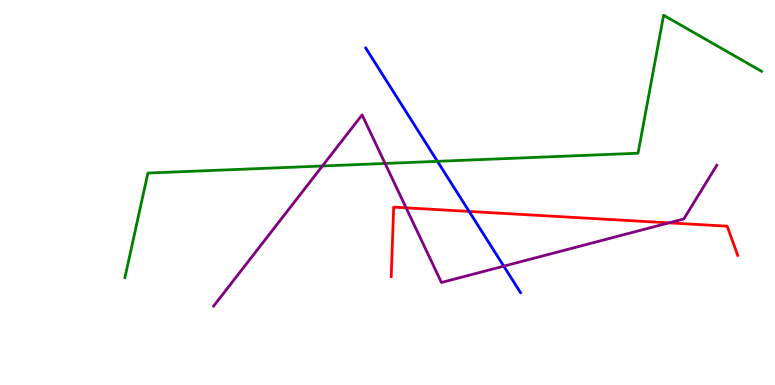[{'lines': ['blue', 'red'], 'intersections': [{'x': 6.05, 'y': 4.51}]}, {'lines': ['green', 'red'], 'intersections': []}, {'lines': ['purple', 'red'], 'intersections': [{'x': 5.24, 'y': 4.6}, {'x': 8.63, 'y': 4.21}]}, {'lines': ['blue', 'green'], 'intersections': [{'x': 5.64, 'y': 5.81}]}, {'lines': ['blue', 'purple'], 'intersections': [{'x': 6.5, 'y': 3.09}]}, {'lines': ['green', 'purple'], 'intersections': [{'x': 4.16, 'y': 5.69}, {'x': 4.97, 'y': 5.75}]}]